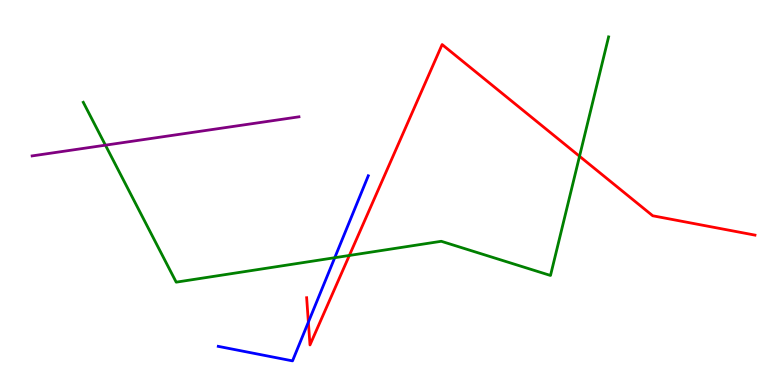[{'lines': ['blue', 'red'], 'intersections': [{'x': 3.98, 'y': 1.63}]}, {'lines': ['green', 'red'], 'intersections': [{'x': 4.51, 'y': 3.36}, {'x': 7.48, 'y': 5.94}]}, {'lines': ['purple', 'red'], 'intersections': []}, {'lines': ['blue', 'green'], 'intersections': [{'x': 4.32, 'y': 3.31}]}, {'lines': ['blue', 'purple'], 'intersections': []}, {'lines': ['green', 'purple'], 'intersections': [{'x': 1.36, 'y': 6.23}]}]